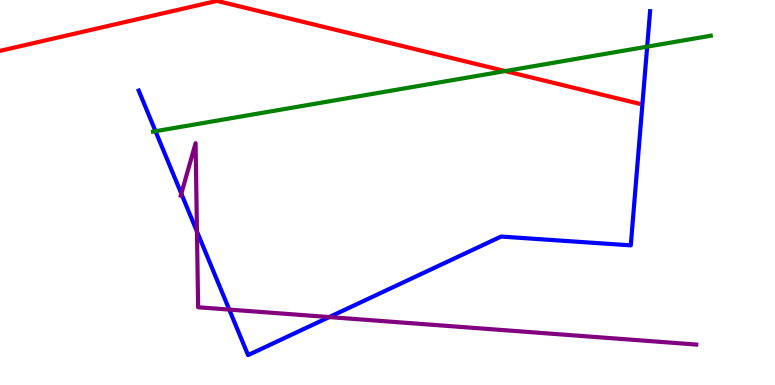[{'lines': ['blue', 'red'], 'intersections': []}, {'lines': ['green', 'red'], 'intersections': [{'x': 6.52, 'y': 8.15}]}, {'lines': ['purple', 'red'], 'intersections': []}, {'lines': ['blue', 'green'], 'intersections': [{'x': 2.01, 'y': 6.59}, {'x': 8.35, 'y': 8.79}]}, {'lines': ['blue', 'purple'], 'intersections': [{'x': 2.34, 'y': 4.97}, {'x': 2.54, 'y': 3.99}, {'x': 2.96, 'y': 1.96}, {'x': 4.25, 'y': 1.76}]}, {'lines': ['green', 'purple'], 'intersections': []}]